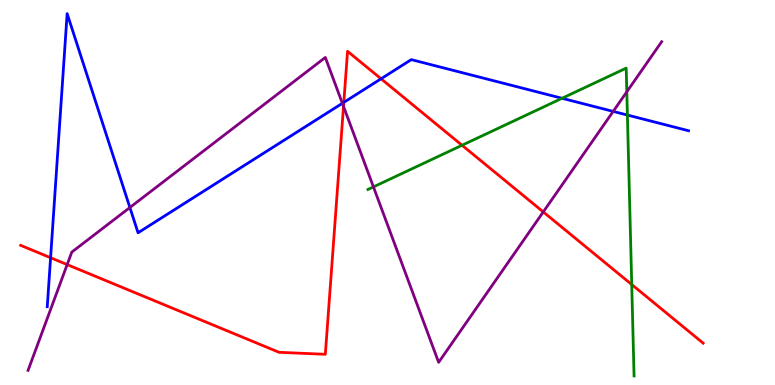[{'lines': ['blue', 'red'], 'intersections': [{'x': 0.653, 'y': 3.31}, {'x': 4.44, 'y': 7.34}, {'x': 4.92, 'y': 7.95}]}, {'lines': ['green', 'red'], 'intersections': [{'x': 5.96, 'y': 6.23}, {'x': 8.15, 'y': 2.61}]}, {'lines': ['purple', 'red'], 'intersections': [{'x': 0.867, 'y': 3.13}, {'x': 4.43, 'y': 7.24}, {'x': 7.01, 'y': 4.5}]}, {'lines': ['blue', 'green'], 'intersections': [{'x': 7.25, 'y': 7.45}, {'x': 8.1, 'y': 7.01}]}, {'lines': ['blue', 'purple'], 'intersections': [{'x': 1.68, 'y': 4.61}, {'x': 4.42, 'y': 7.32}, {'x': 7.91, 'y': 7.11}]}, {'lines': ['green', 'purple'], 'intersections': [{'x': 4.82, 'y': 5.15}, {'x': 8.09, 'y': 7.61}]}]